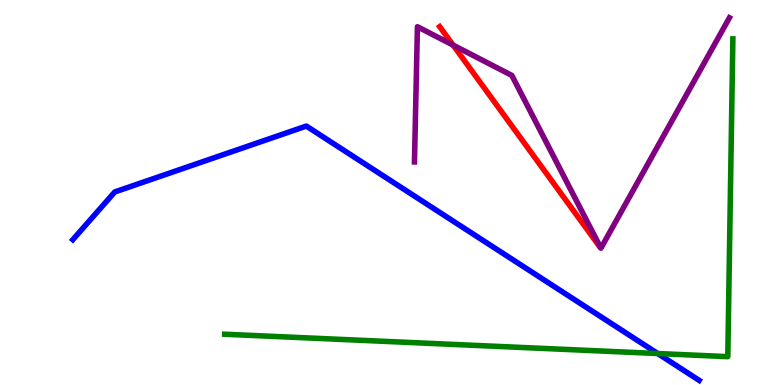[{'lines': ['blue', 'red'], 'intersections': []}, {'lines': ['green', 'red'], 'intersections': []}, {'lines': ['purple', 'red'], 'intersections': [{'x': 5.85, 'y': 8.83}]}, {'lines': ['blue', 'green'], 'intersections': [{'x': 8.49, 'y': 0.817}]}, {'lines': ['blue', 'purple'], 'intersections': []}, {'lines': ['green', 'purple'], 'intersections': []}]